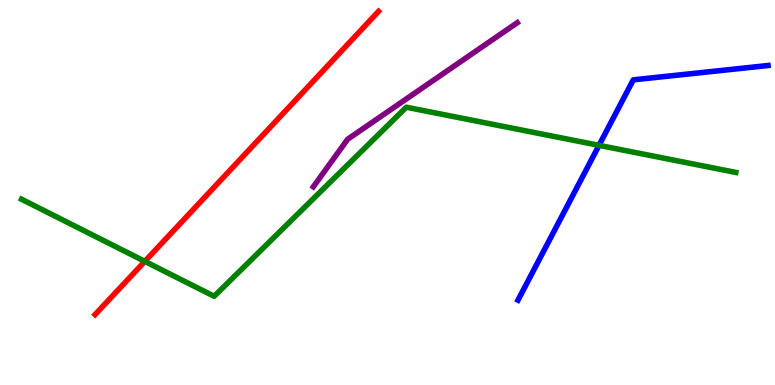[{'lines': ['blue', 'red'], 'intersections': []}, {'lines': ['green', 'red'], 'intersections': [{'x': 1.87, 'y': 3.21}]}, {'lines': ['purple', 'red'], 'intersections': []}, {'lines': ['blue', 'green'], 'intersections': [{'x': 7.73, 'y': 6.22}]}, {'lines': ['blue', 'purple'], 'intersections': []}, {'lines': ['green', 'purple'], 'intersections': []}]